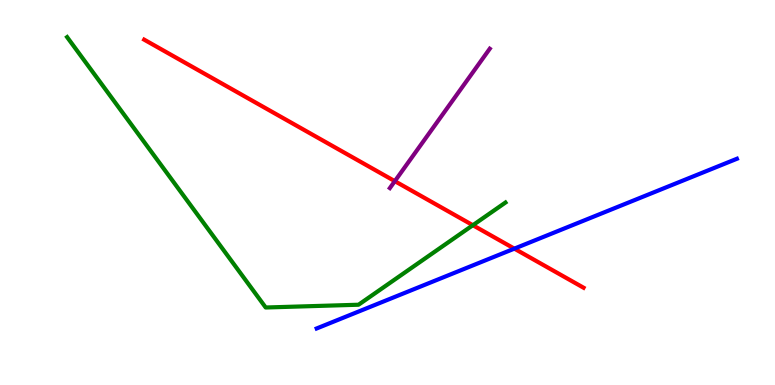[{'lines': ['blue', 'red'], 'intersections': [{'x': 6.64, 'y': 3.54}]}, {'lines': ['green', 'red'], 'intersections': [{'x': 6.1, 'y': 4.15}]}, {'lines': ['purple', 'red'], 'intersections': [{'x': 5.09, 'y': 5.29}]}, {'lines': ['blue', 'green'], 'intersections': []}, {'lines': ['blue', 'purple'], 'intersections': []}, {'lines': ['green', 'purple'], 'intersections': []}]